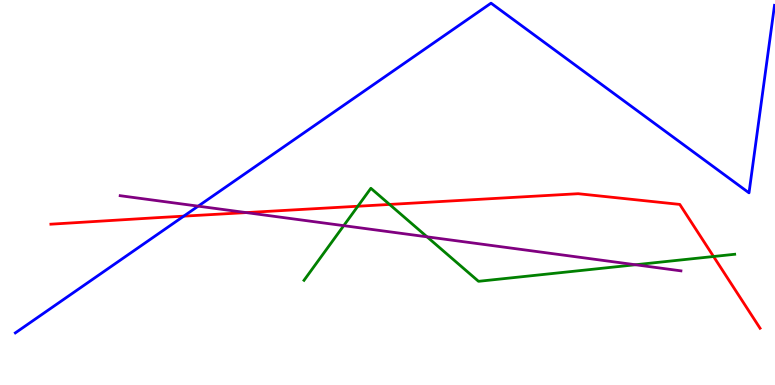[{'lines': ['blue', 'red'], 'intersections': [{'x': 2.37, 'y': 4.39}]}, {'lines': ['green', 'red'], 'intersections': [{'x': 4.62, 'y': 4.64}, {'x': 5.03, 'y': 4.69}, {'x': 9.21, 'y': 3.34}]}, {'lines': ['purple', 'red'], 'intersections': [{'x': 3.18, 'y': 4.48}]}, {'lines': ['blue', 'green'], 'intersections': []}, {'lines': ['blue', 'purple'], 'intersections': [{'x': 2.56, 'y': 4.65}]}, {'lines': ['green', 'purple'], 'intersections': [{'x': 4.44, 'y': 4.14}, {'x': 5.51, 'y': 3.85}, {'x': 8.2, 'y': 3.12}]}]